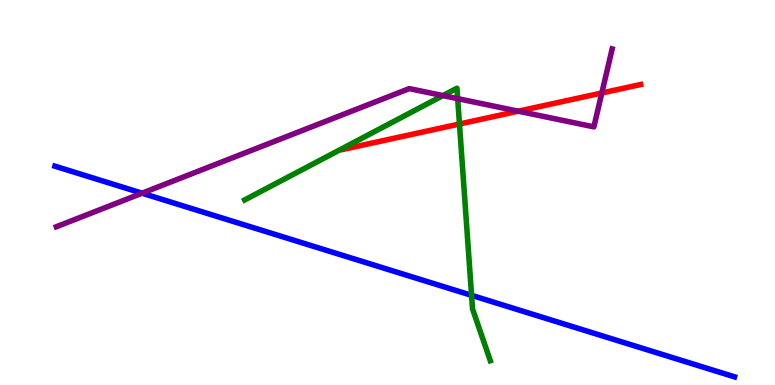[{'lines': ['blue', 'red'], 'intersections': []}, {'lines': ['green', 'red'], 'intersections': [{'x': 5.93, 'y': 6.78}]}, {'lines': ['purple', 'red'], 'intersections': [{'x': 6.69, 'y': 7.11}, {'x': 7.77, 'y': 7.58}]}, {'lines': ['blue', 'green'], 'intersections': [{'x': 6.08, 'y': 2.33}]}, {'lines': ['blue', 'purple'], 'intersections': [{'x': 1.83, 'y': 4.98}]}, {'lines': ['green', 'purple'], 'intersections': [{'x': 5.72, 'y': 7.52}, {'x': 5.91, 'y': 7.44}]}]